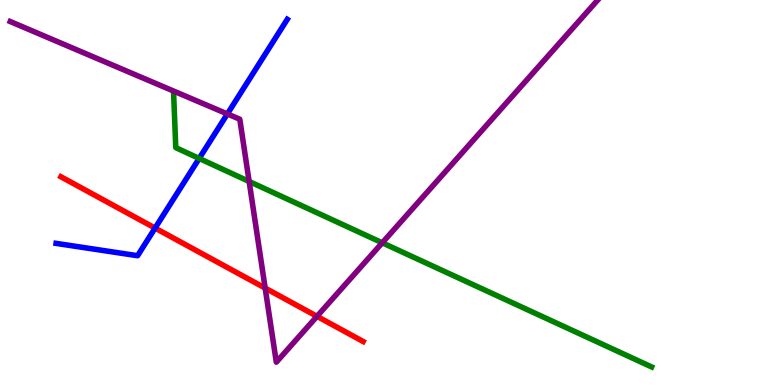[{'lines': ['blue', 'red'], 'intersections': [{'x': 2.0, 'y': 4.08}]}, {'lines': ['green', 'red'], 'intersections': []}, {'lines': ['purple', 'red'], 'intersections': [{'x': 3.42, 'y': 2.52}, {'x': 4.09, 'y': 1.78}]}, {'lines': ['blue', 'green'], 'intersections': [{'x': 2.57, 'y': 5.88}]}, {'lines': ['blue', 'purple'], 'intersections': [{'x': 2.93, 'y': 7.04}]}, {'lines': ['green', 'purple'], 'intersections': [{'x': 3.21, 'y': 5.29}, {'x': 4.93, 'y': 3.69}]}]